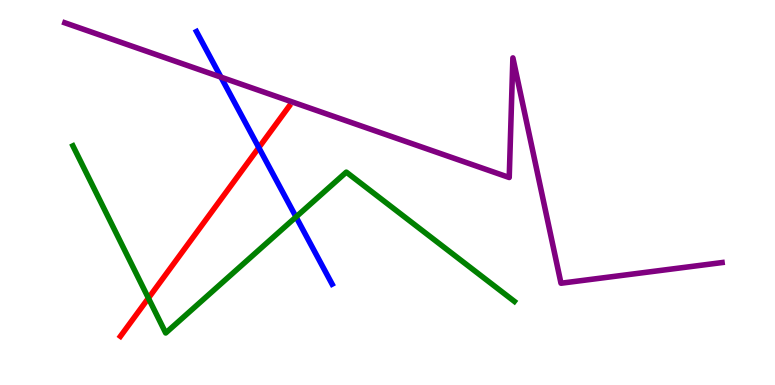[{'lines': ['blue', 'red'], 'intersections': [{'x': 3.34, 'y': 6.17}]}, {'lines': ['green', 'red'], 'intersections': [{'x': 1.92, 'y': 2.26}]}, {'lines': ['purple', 'red'], 'intersections': []}, {'lines': ['blue', 'green'], 'intersections': [{'x': 3.82, 'y': 4.37}]}, {'lines': ['blue', 'purple'], 'intersections': [{'x': 2.85, 'y': 8.0}]}, {'lines': ['green', 'purple'], 'intersections': []}]